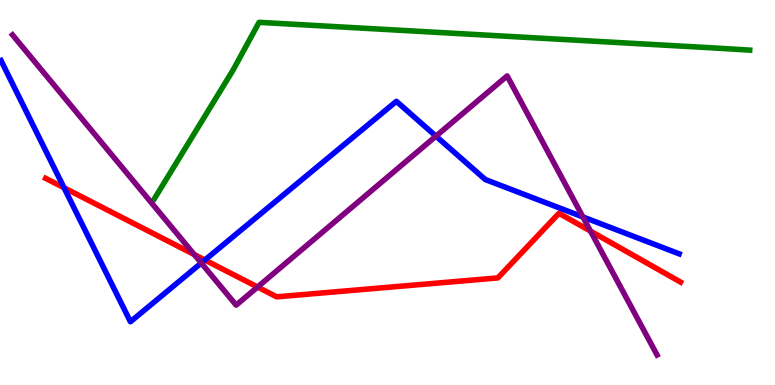[{'lines': ['blue', 'red'], 'intersections': [{'x': 0.827, 'y': 5.12}, {'x': 2.64, 'y': 3.25}]}, {'lines': ['green', 'red'], 'intersections': []}, {'lines': ['purple', 'red'], 'intersections': [{'x': 2.51, 'y': 3.39}, {'x': 3.32, 'y': 2.54}, {'x': 7.62, 'y': 4.0}]}, {'lines': ['blue', 'green'], 'intersections': []}, {'lines': ['blue', 'purple'], 'intersections': [{'x': 2.6, 'y': 3.17}, {'x': 5.63, 'y': 6.46}, {'x': 7.52, 'y': 4.37}]}, {'lines': ['green', 'purple'], 'intersections': []}]